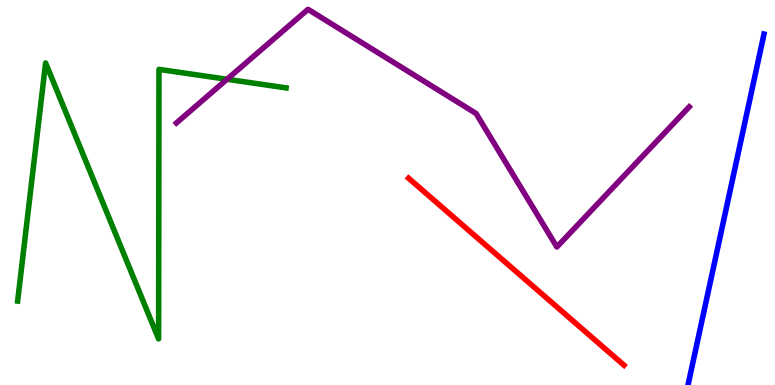[{'lines': ['blue', 'red'], 'intersections': []}, {'lines': ['green', 'red'], 'intersections': []}, {'lines': ['purple', 'red'], 'intersections': []}, {'lines': ['blue', 'green'], 'intersections': []}, {'lines': ['blue', 'purple'], 'intersections': []}, {'lines': ['green', 'purple'], 'intersections': [{'x': 2.93, 'y': 7.94}]}]